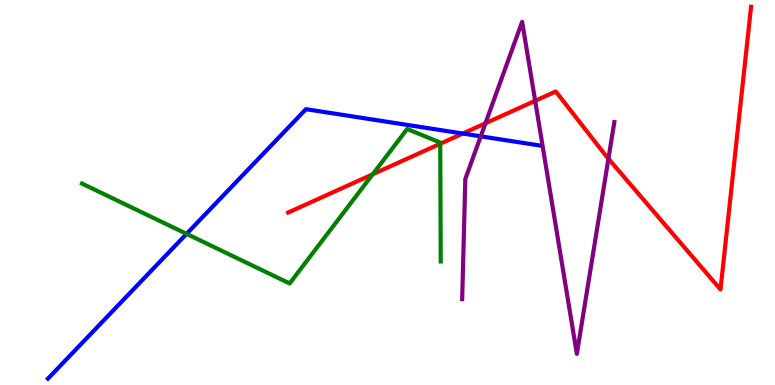[{'lines': ['blue', 'red'], 'intersections': [{'x': 5.97, 'y': 6.53}]}, {'lines': ['green', 'red'], 'intersections': [{'x': 4.81, 'y': 5.47}, {'x': 5.68, 'y': 6.27}]}, {'lines': ['purple', 'red'], 'intersections': [{'x': 6.26, 'y': 6.8}, {'x': 6.91, 'y': 7.38}, {'x': 7.85, 'y': 5.88}]}, {'lines': ['blue', 'green'], 'intersections': [{'x': 2.41, 'y': 3.93}]}, {'lines': ['blue', 'purple'], 'intersections': [{'x': 6.2, 'y': 6.46}]}, {'lines': ['green', 'purple'], 'intersections': []}]